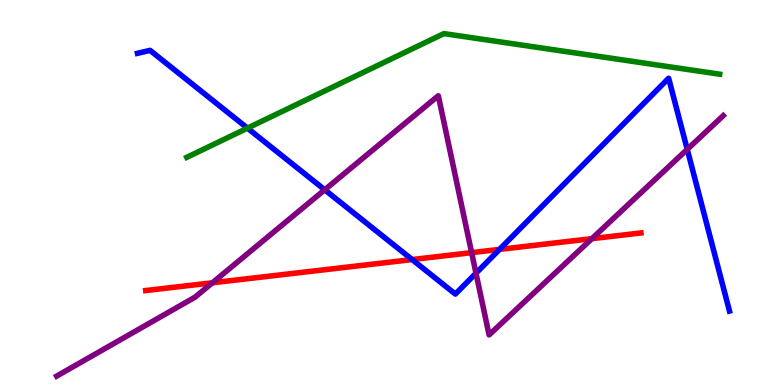[{'lines': ['blue', 'red'], 'intersections': [{'x': 5.32, 'y': 3.26}, {'x': 6.45, 'y': 3.52}]}, {'lines': ['green', 'red'], 'intersections': []}, {'lines': ['purple', 'red'], 'intersections': [{'x': 2.74, 'y': 2.65}, {'x': 6.09, 'y': 3.44}, {'x': 7.64, 'y': 3.8}]}, {'lines': ['blue', 'green'], 'intersections': [{'x': 3.19, 'y': 6.67}]}, {'lines': ['blue', 'purple'], 'intersections': [{'x': 4.19, 'y': 5.07}, {'x': 6.14, 'y': 2.9}, {'x': 8.87, 'y': 6.12}]}, {'lines': ['green', 'purple'], 'intersections': []}]